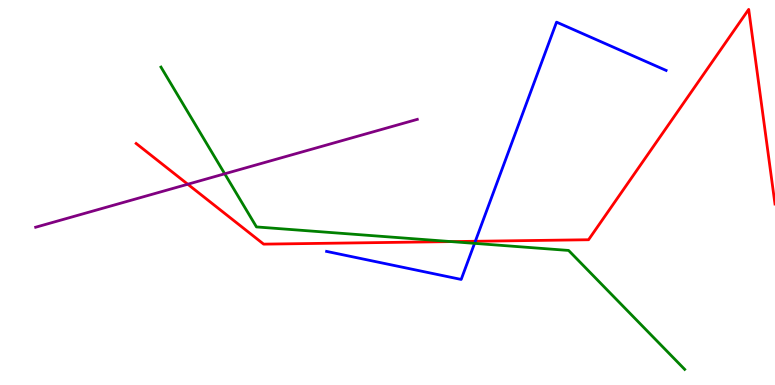[{'lines': ['blue', 'red'], 'intersections': [{'x': 6.13, 'y': 3.73}]}, {'lines': ['green', 'red'], 'intersections': [{'x': 5.82, 'y': 3.72}]}, {'lines': ['purple', 'red'], 'intersections': [{'x': 2.42, 'y': 5.21}]}, {'lines': ['blue', 'green'], 'intersections': [{'x': 6.12, 'y': 3.68}]}, {'lines': ['blue', 'purple'], 'intersections': []}, {'lines': ['green', 'purple'], 'intersections': [{'x': 2.9, 'y': 5.49}]}]